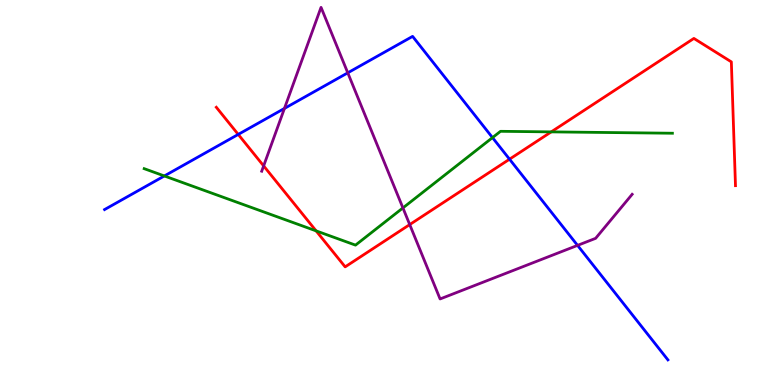[{'lines': ['blue', 'red'], 'intersections': [{'x': 3.07, 'y': 6.51}, {'x': 6.57, 'y': 5.87}]}, {'lines': ['green', 'red'], 'intersections': [{'x': 4.08, 'y': 4.0}, {'x': 7.11, 'y': 6.57}]}, {'lines': ['purple', 'red'], 'intersections': [{'x': 3.4, 'y': 5.69}, {'x': 5.29, 'y': 4.17}]}, {'lines': ['blue', 'green'], 'intersections': [{'x': 2.12, 'y': 5.43}, {'x': 6.35, 'y': 6.43}]}, {'lines': ['blue', 'purple'], 'intersections': [{'x': 3.67, 'y': 7.18}, {'x': 4.49, 'y': 8.11}, {'x': 7.45, 'y': 3.63}]}, {'lines': ['green', 'purple'], 'intersections': [{'x': 5.2, 'y': 4.6}]}]